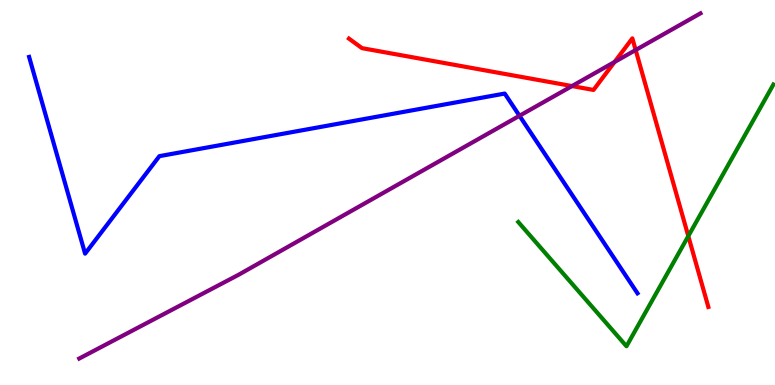[{'lines': ['blue', 'red'], 'intersections': []}, {'lines': ['green', 'red'], 'intersections': [{'x': 8.88, 'y': 3.87}]}, {'lines': ['purple', 'red'], 'intersections': [{'x': 7.38, 'y': 7.76}, {'x': 7.93, 'y': 8.39}, {'x': 8.2, 'y': 8.7}]}, {'lines': ['blue', 'green'], 'intersections': []}, {'lines': ['blue', 'purple'], 'intersections': [{'x': 6.7, 'y': 6.99}]}, {'lines': ['green', 'purple'], 'intersections': []}]